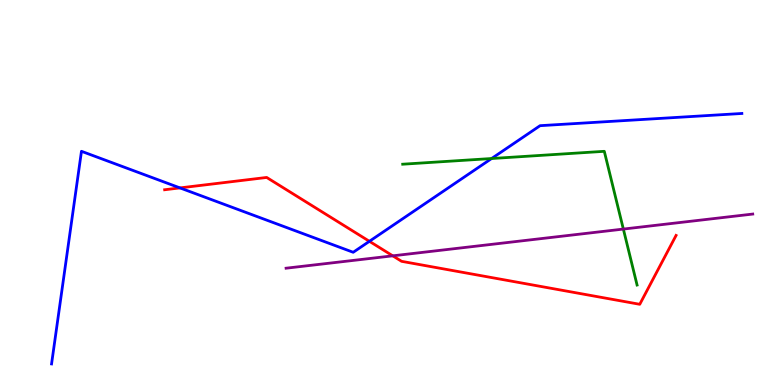[{'lines': ['blue', 'red'], 'intersections': [{'x': 2.32, 'y': 5.12}, {'x': 4.77, 'y': 3.73}]}, {'lines': ['green', 'red'], 'intersections': []}, {'lines': ['purple', 'red'], 'intersections': [{'x': 5.07, 'y': 3.36}]}, {'lines': ['blue', 'green'], 'intersections': [{'x': 6.34, 'y': 5.88}]}, {'lines': ['blue', 'purple'], 'intersections': []}, {'lines': ['green', 'purple'], 'intersections': [{'x': 8.04, 'y': 4.05}]}]